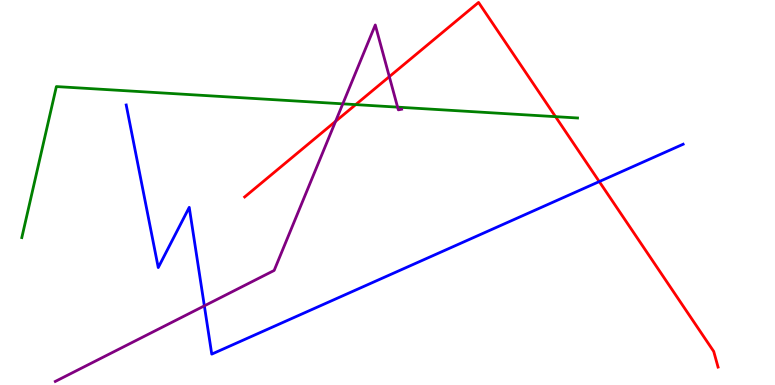[{'lines': ['blue', 'red'], 'intersections': [{'x': 7.73, 'y': 5.28}]}, {'lines': ['green', 'red'], 'intersections': [{'x': 4.59, 'y': 7.28}, {'x': 7.17, 'y': 6.97}]}, {'lines': ['purple', 'red'], 'intersections': [{'x': 4.33, 'y': 6.85}, {'x': 5.02, 'y': 8.01}]}, {'lines': ['blue', 'green'], 'intersections': []}, {'lines': ['blue', 'purple'], 'intersections': [{'x': 2.64, 'y': 2.06}]}, {'lines': ['green', 'purple'], 'intersections': [{'x': 4.42, 'y': 7.3}, {'x': 5.13, 'y': 7.22}]}]